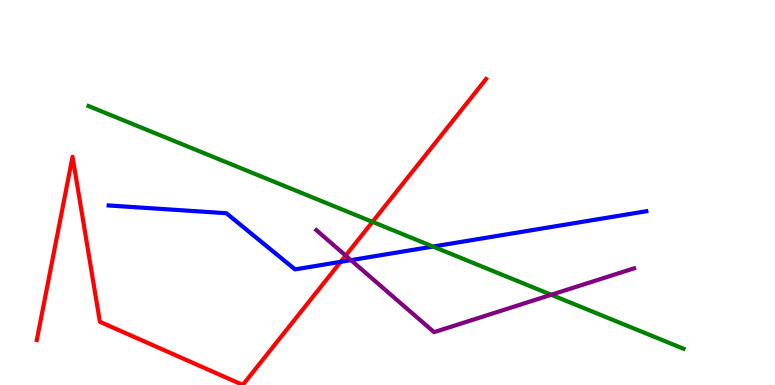[{'lines': ['blue', 'red'], 'intersections': [{'x': 4.4, 'y': 3.2}]}, {'lines': ['green', 'red'], 'intersections': [{'x': 4.81, 'y': 4.24}]}, {'lines': ['purple', 'red'], 'intersections': [{'x': 4.46, 'y': 3.36}]}, {'lines': ['blue', 'green'], 'intersections': [{'x': 5.59, 'y': 3.6}]}, {'lines': ['blue', 'purple'], 'intersections': [{'x': 4.53, 'y': 3.24}]}, {'lines': ['green', 'purple'], 'intersections': [{'x': 7.11, 'y': 2.34}]}]